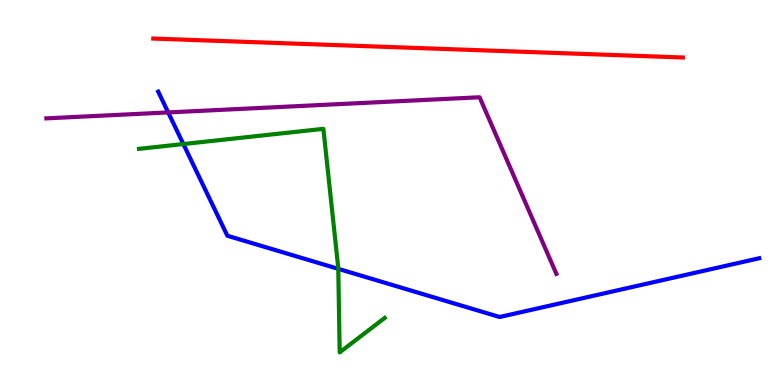[{'lines': ['blue', 'red'], 'intersections': []}, {'lines': ['green', 'red'], 'intersections': []}, {'lines': ['purple', 'red'], 'intersections': []}, {'lines': ['blue', 'green'], 'intersections': [{'x': 2.37, 'y': 6.26}, {'x': 4.36, 'y': 3.02}]}, {'lines': ['blue', 'purple'], 'intersections': [{'x': 2.17, 'y': 7.08}]}, {'lines': ['green', 'purple'], 'intersections': []}]